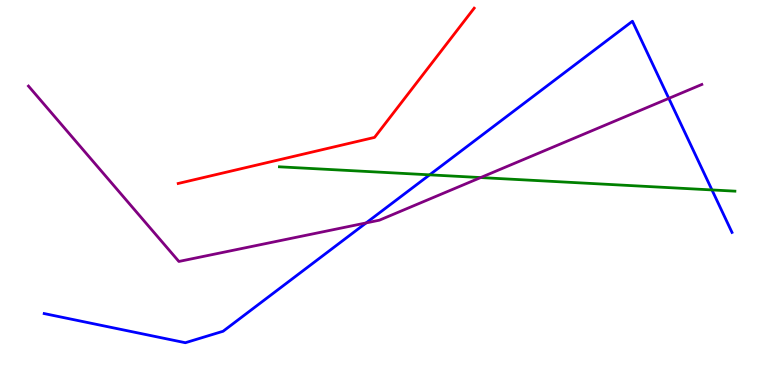[{'lines': ['blue', 'red'], 'intersections': []}, {'lines': ['green', 'red'], 'intersections': []}, {'lines': ['purple', 'red'], 'intersections': []}, {'lines': ['blue', 'green'], 'intersections': [{'x': 5.54, 'y': 5.46}, {'x': 9.19, 'y': 5.07}]}, {'lines': ['blue', 'purple'], 'intersections': [{'x': 4.72, 'y': 4.21}, {'x': 8.63, 'y': 7.44}]}, {'lines': ['green', 'purple'], 'intersections': [{'x': 6.2, 'y': 5.39}]}]